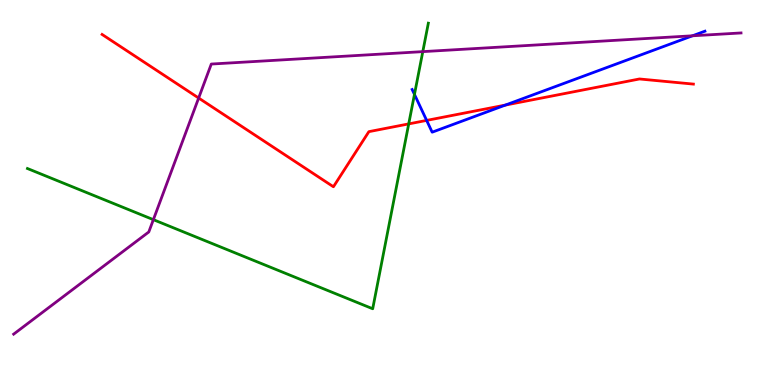[{'lines': ['blue', 'red'], 'intersections': [{'x': 5.51, 'y': 6.87}, {'x': 6.52, 'y': 7.27}]}, {'lines': ['green', 'red'], 'intersections': [{'x': 5.27, 'y': 6.78}]}, {'lines': ['purple', 'red'], 'intersections': [{'x': 2.56, 'y': 7.45}]}, {'lines': ['blue', 'green'], 'intersections': [{'x': 5.35, 'y': 7.55}]}, {'lines': ['blue', 'purple'], 'intersections': [{'x': 8.94, 'y': 9.07}]}, {'lines': ['green', 'purple'], 'intersections': [{'x': 1.98, 'y': 4.29}, {'x': 5.46, 'y': 8.66}]}]